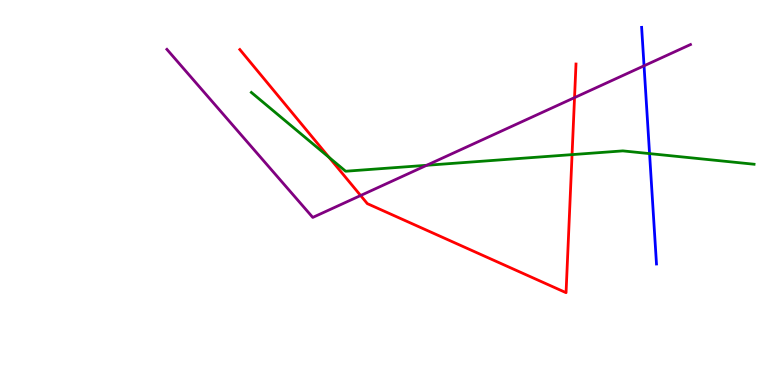[{'lines': ['blue', 'red'], 'intersections': []}, {'lines': ['green', 'red'], 'intersections': [{'x': 4.25, 'y': 5.91}, {'x': 7.38, 'y': 5.98}]}, {'lines': ['purple', 'red'], 'intersections': [{'x': 4.65, 'y': 4.92}, {'x': 7.41, 'y': 7.46}]}, {'lines': ['blue', 'green'], 'intersections': [{'x': 8.38, 'y': 6.01}]}, {'lines': ['blue', 'purple'], 'intersections': [{'x': 8.31, 'y': 8.29}]}, {'lines': ['green', 'purple'], 'intersections': [{'x': 5.51, 'y': 5.71}]}]